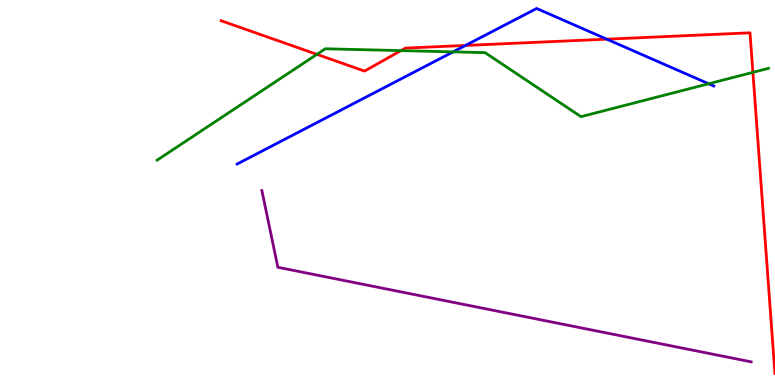[{'lines': ['blue', 'red'], 'intersections': [{'x': 6.01, 'y': 8.82}, {'x': 7.83, 'y': 8.98}]}, {'lines': ['green', 'red'], 'intersections': [{'x': 4.09, 'y': 8.59}, {'x': 5.17, 'y': 8.69}, {'x': 9.71, 'y': 8.12}]}, {'lines': ['purple', 'red'], 'intersections': []}, {'lines': ['blue', 'green'], 'intersections': [{'x': 5.85, 'y': 8.65}, {'x': 9.14, 'y': 7.82}]}, {'lines': ['blue', 'purple'], 'intersections': []}, {'lines': ['green', 'purple'], 'intersections': []}]